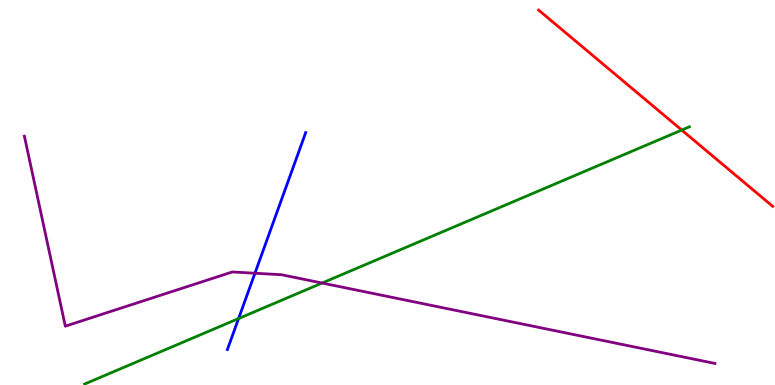[{'lines': ['blue', 'red'], 'intersections': []}, {'lines': ['green', 'red'], 'intersections': [{'x': 8.8, 'y': 6.62}]}, {'lines': ['purple', 'red'], 'intersections': []}, {'lines': ['blue', 'green'], 'intersections': [{'x': 3.08, 'y': 1.73}]}, {'lines': ['blue', 'purple'], 'intersections': [{'x': 3.29, 'y': 2.9}]}, {'lines': ['green', 'purple'], 'intersections': [{'x': 4.16, 'y': 2.65}]}]